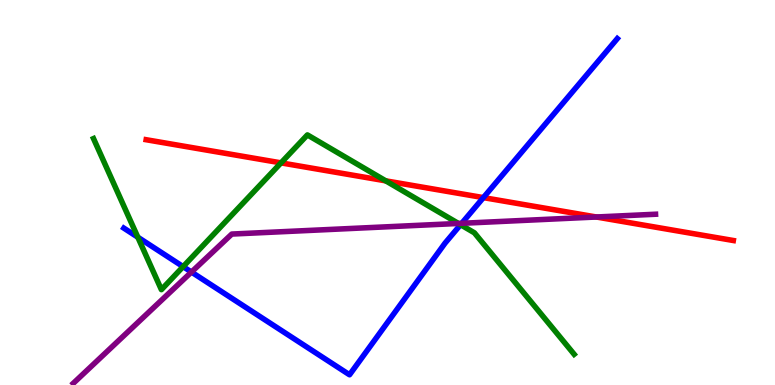[{'lines': ['blue', 'red'], 'intersections': [{'x': 6.24, 'y': 4.87}]}, {'lines': ['green', 'red'], 'intersections': [{'x': 3.63, 'y': 5.77}, {'x': 4.98, 'y': 5.3}]}, {'lines': ['purple', 'red'], 'intersections': [{'x': 7.7, 'y': 4.36}]}, {'lines': ['blue', 'green'], 'intersections': [{'x': 1.78, 'y': 3.84}, {'x': 2.36, 'y': 3.07}, {'x': 5.94, 'y': 4.16}]}, {'lines': ['blue', 'purple'], 'intersections': [{'x': 2.47, 'y': 2.93}, {'x': 5.96, 'y': 4.2}]}, {'lines': ['green', 'purple'], 'intersections': [{'x': 5.92, 'y': 4.2}]}]